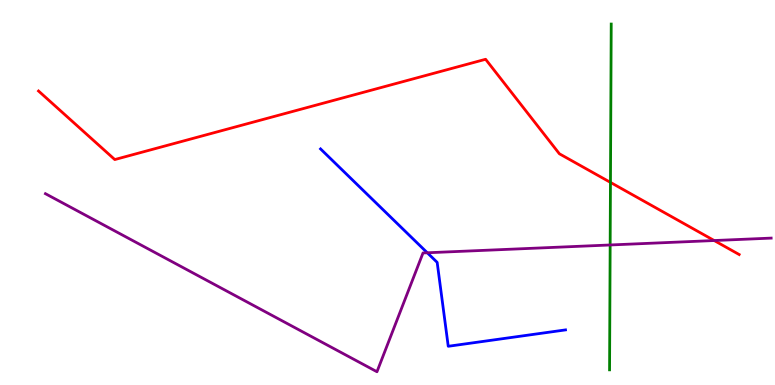[{'lines': ['blue', 'red'], 'intersections': []}, {'lines': ['green', 'red'], 'intersections': [{'x': 7.88, 'y': 5.26}]}, {'lines': ['purple', 'red'], 'intersections': [{'x': 9.22, 'y': 3.75}]}, {'lines': ['blue', 'green'], 'intersections': []}, {'lines': ['blue', 'purple'], 'intersections': [{'x': 5.51, 'y': 3.43}]}, {'lines': ['green', 'purple'], 'intersections': [{'x': 7.87, 'y': 3.64}]}]